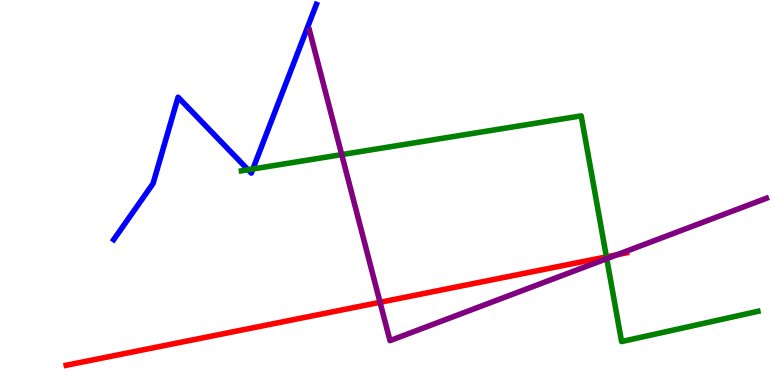[{'lines': ['blue', 'red'], 'intersections': []}, {'lines': ['green', 'red'], 'intersections': [{'x': 7.82, 'y': 3.33}]}, {'lines': ['purple', 'red'], 'intersections': [{'x': 4.9, 'y': 2.15}, {'x': 7.96, 'y': 3.38}]}, {'lines': ['blue', 'green'], 'intersections': [{'x': 3.2, 'y': 5.59}, {'x': 3.26, 'y': 5.61}]}, {'lines': ['blue', 'purple'], 'intersections': []}, {'lines': ['green', 'purple'], 'intersections': [{'x': 4.41, 'y': 5.98}, {'x': 7.83, 'y': 3.28}]}]